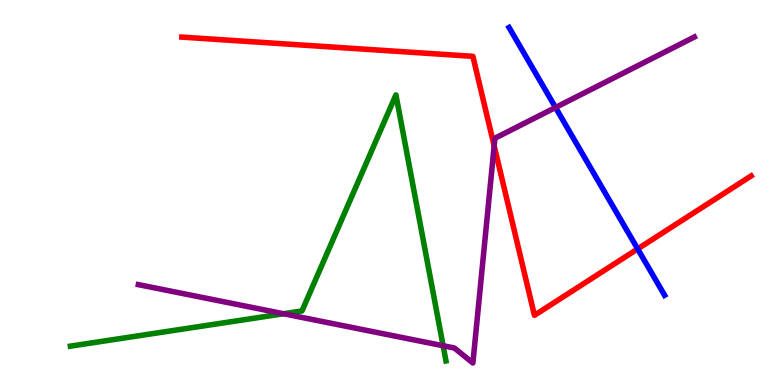[{'lines': ['blue', 'red'], 'intersections': [{'x': 8.23, 'y': 3.53}]}, {'lines': ['green', 'red'], 'intersections': []}, {'lines': ['purple', 'red'], 'intersections': [{'x': 6.38, 'y': 6.21}]}, {'lines': ['blue', 'green'], 'intersections': []}, {'lines': ['blue', 'purple'], 'intersections': [{'x': 7.17, 'y': 7.21}]}, {'lines': ['green', 'purple'], 'intersections': [{'x': 3.66, 'y': 1.85}, {'x': 5.72, 'y': 1.02}]}]